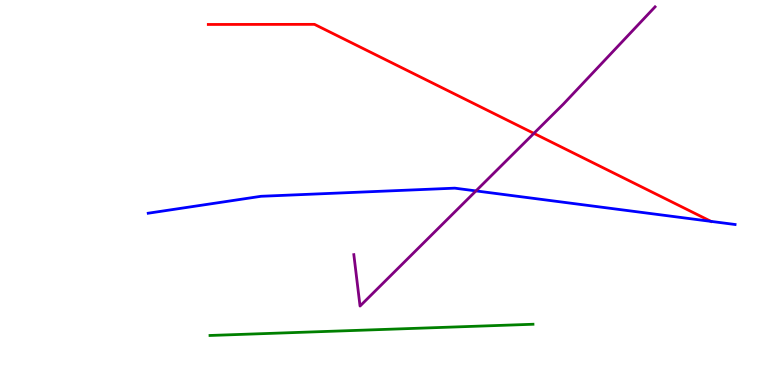[{'lines': ['blue', 'red'], 'intersections': [{'x': 9.17, 'y': 4.25}]}, {'lines': ['green', 'red'], 'intersections': []}, {'lines': ['purple', 'red'], 'intersections': [{'x': 6.89, 'y': 6.54}]}, {'lines': ['blue', 'green'], 'intersections': []}, {'lines': ['blue', 'purple'], 'intersections': [{'x': 6.14, 'y': 5.04}]}, {'lines': ['green', 'purple'], 'intersections': []}]